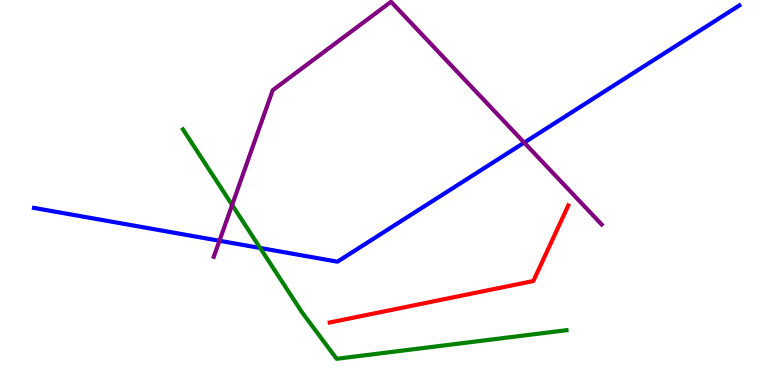[{'lines': ['blue', 'red'], 'intersections': []}, {'lines': ['green', 'red'], 'intersections': []}, {'lines': ['purple', 'red'], 'intersections': []}, {'lines': ['blue', 'green'], 'intersections': [{'x': 3.36, 'y': 3.56}]}, {'lines': ['blue', 'purple'], 'intersections': [{'x': 2.83, 'y': 3.75}, {'x': 6.76, 'y': 6.3}]}, {'lines': ['green', 'purple'], 'intersections': [{'x': 3.0, 'y': 4.68}]}]